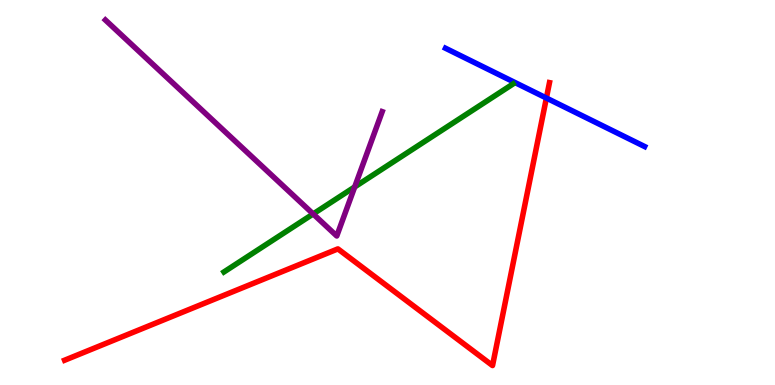[{'lines': ['blue', 'red'], 'intersections': [{'x': 7.05, 'y': 7.45}]}, {'lines': ['green', 'red'], 'intersections': []}, {'lines': ['purple', 'red'], 'intersections': []}, {'lines': ['blue', 'green'], 'intersections': []}, {'lines': ['blue', 'purple'], 'intersections': []}, {'lines': ['green', 'purple'], 'intersections': [{'x': 4.04, 'y': 4.44}, {'x': 4.58, 'y': 5.14}]}]